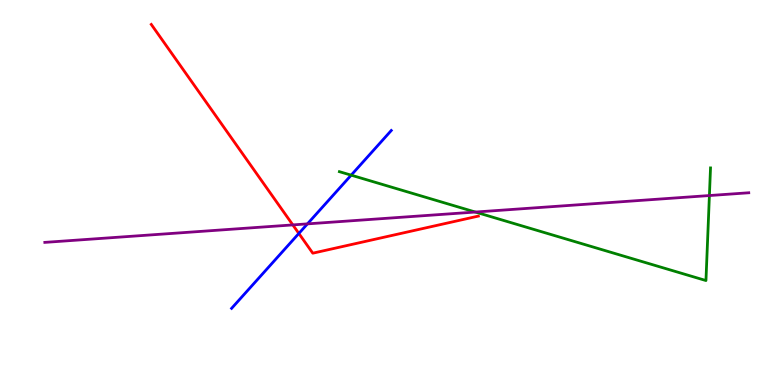[{'lines': ['blue', 'red'], 'intersections': [{'x': 3.86, 'y': 3.94}]}, {'lines': ['green', 'red'], 'intersections': []}, {'lines': ['purple', 'red'], 'intersections': [{'x': 3.78, 'y': 4.16}]}, {'lines': ['blue', 'green'], 'intersections': [{'x': 4.53, 'y': 5.45}]}, {'lines': ['blue', 'purple'], 'intersections': [{'x': 3.97, 'y': 4.19}]}, {'lines': ['green', 'purple'], 'intersections': [{'x': 6.13, 'y': 4.49}, {'x': 9.15, 'y': 4.92}]}]